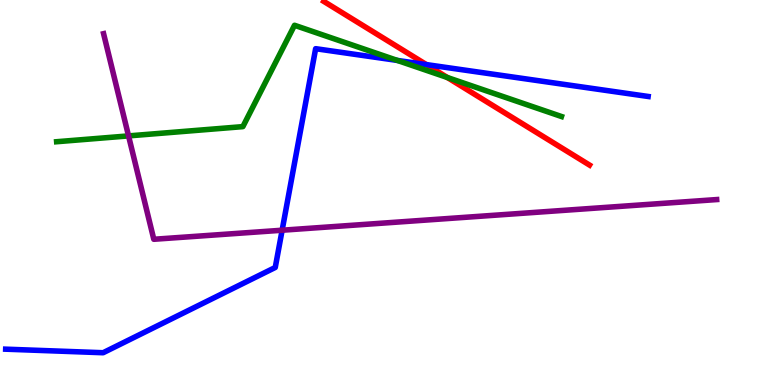[{'lines': ['blue', 'red'], 'intersections': [{'x': 5.5, 'y': 8.32}]}, {'lines': ['green', 'red'], 'intersections': [{'x': 5.77, 'y': 7.99}]}, {'lines': ['purple', 'red'], 'intersections': []}, {'lines': ['blue', 'green'], 'intersections': [{'x': 5.13, 'y': 8.43}]}, {'lines': ['blue', 'purple'], 'intersections': [{'x': 3.64, 'y': 4.02}]}, {'lines': ['green', 'purple'], 'intersections': [{'x': 1.66, 'y': 6.47}]}]